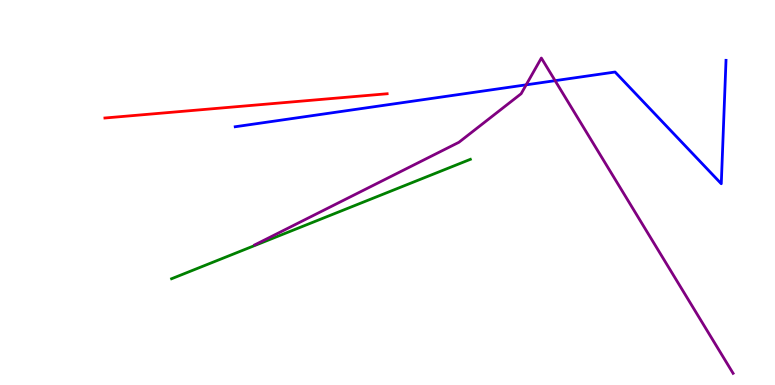[{'lines': ['blue', 'red'], 'intersections': []}, {'lines': ['green', 'red'], 'intersections': []}, {'lines': ['purple', 'red'], 'intersections': []}, {'lines': ['blue', 'green'], 'intersections': []}, {'lines': ['blue', 'purple'], 'intersections': [{'x': 6.79, 'y': 7.8}, {'x': 7.16, 'y': 7.9}]}, {'lines': ['green', 'purple'], 'intersections': []}]